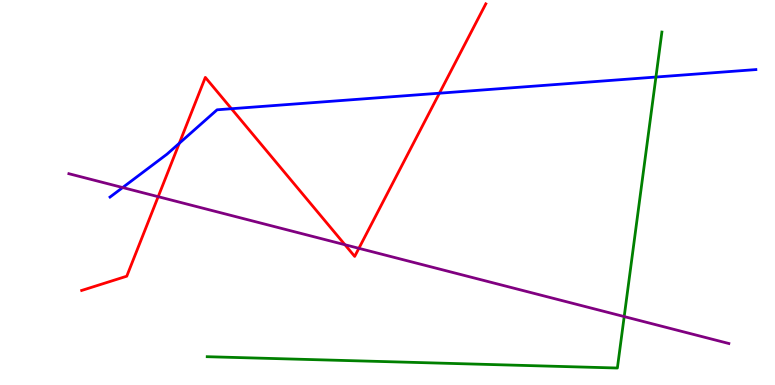[{'lines': ['blue', 'red'], 'intersections': [{'x': 2.31, 'y': 6.28}, {'x': 2.99, 'y': 7.18}, {'x': 5.67, 'y': 7.58}]}, {'lines': ['green', 'red'], 'intersections': []}, {'lines': ['purple', 'red'], 'intersections': [{'x': 2.04, 'y': 4.89}, {'x': 4.45, 'y': 3.64}, {'x': 4.63, 'y': 3.55}]}, {'lines': ['blue', 'green'], 'intersections': [{'x': 8.46, 'y': 8.0}]}, {'lines': ['blue', 'purple'], 'intersections': [{'x': 1.58, 'y': 5.13}]}, {'lines': ['green', 'purple'], 'intersections': [{'x': 8.05, 'y': 1.78}]}]